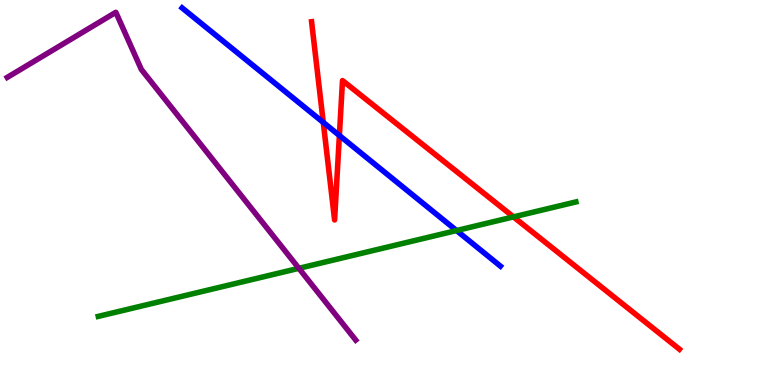[{'lines': ['blue', 'red'], 'intersections': [{'x': 4.17, 'y': 6.82}, {'x': 4.38, 'y': 6.48}]}, {'lines': ['green', 'red'], 'intersections': [{'x': 6.63, 'y': 4.37}]}, {'lines': ['purple', 'red'], 'intersections': []}, {'lines': ['blue', 'green'], 'intersections': [{'x': 5.89, 'y': 4.01}]}, {'lines': ['blue', 'purple'], 'intersections': []}, {'lines': ['green', 'purple'], 'intersections': [{'x': 3.86, 'y': 3.03}]}]